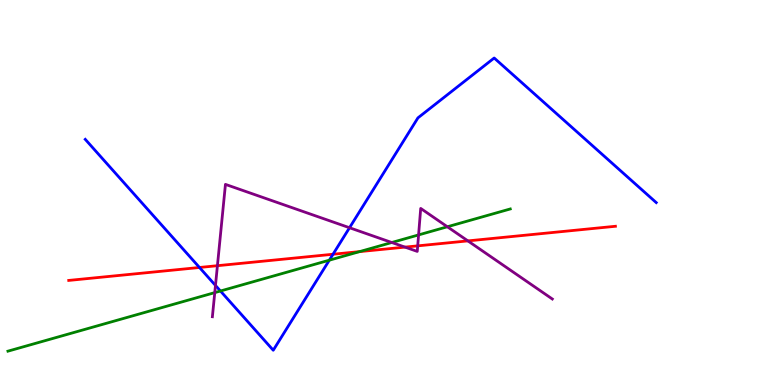[{'lines': ['blue', 'red'], 'intersections': [{'x': 2.57, 'y': 3.05}, {'x': 4.3, 'y': 3.4}]}, {'lines': ['green', 'red'], 'intersections': [{'x': 4.64, 'y': 3.46}]}, {'lines': ['purple', 'red'], 'intersections': [{'x': 2.81, 'y': 3.1}, {'x': 5.23, 'y': 3.58}, {'x': 5.39, 'y': 3.61}, {'x': 6.04, 'y': 3.74}]}, {'lines': ['blue', 'green'], 'intersections': [{'x': 2.84, 'y': 2.44}, {'x': 4.25, 'y': 3.24}]}, {'lines': ['blue', 'purple'], 'intersections': [{'x': 2.78, 'y': 2.59}, {'x': 4.51, 'y': 4.08}]}, {'lines': ['green', 'purple'], 'intersections': [{'x': 2.77, 'y': 2.4}, {'x': 5.06, 'y': 3.7}, {'x': 5.4, 'y': 3.9}, {'x': 5.77, 'y': 4.11}]}]